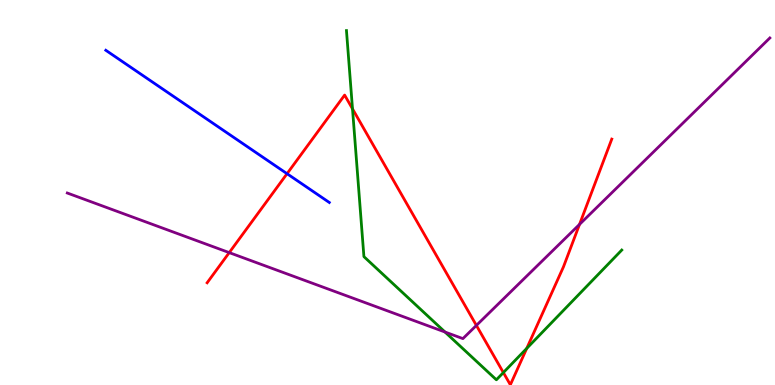[{'lines': ['blue', 'red'], 'intersections': [{'x': 3.7, 'y': 5.49}]}, {'lines': ['green', 'red'], 'intersections': [{'x': 4.55, 'y': 7.17}, {'x': 6.5, 'y': 0.323}, {'x': 6.8, 'y': 0.951}]}, {'lines': ['purple', 'red'], 'intersections': [{'x': 2.96, 'y': 3.44}, {'x': 6.15, 'y': 1.55}, {'x': 7.48, 'y': 4.17}]}, {'lines': ['blue', 'green'], 'intersections': []}, {'lines': ['blue', 'purple'], 'intersections': []}, {'lines': ['green', 'purple'], 'intersections': [{'x': 5.74, 'y': 1.38}]}]